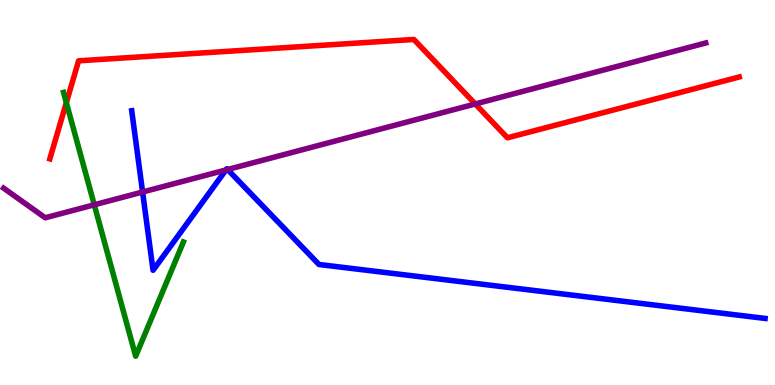[{'lines': ['blue', 'red'], 'intersections': []}, {'lines': ['green', 'red'], 'intersections': [{'x': 0.856, 'y': 7.33}]}, {'lines': ['purple', 'red'], 'intersections': [{'x': 6.13, 'y': 7.3}]}, {'lines': ['blue', 'green'], 'intersections': []}, {'lines': ['blue', 'purple'], 'intersections': [{'x': 1.84, 'y': 5.01}, {'x': 2.91, 'y': 5.59}, {'x': 2.94, 'y': 5.6}]}, {'lines': ['green', 'purple'], 'intersections': [{'x': 1.22, 'y': 4.68}]}]